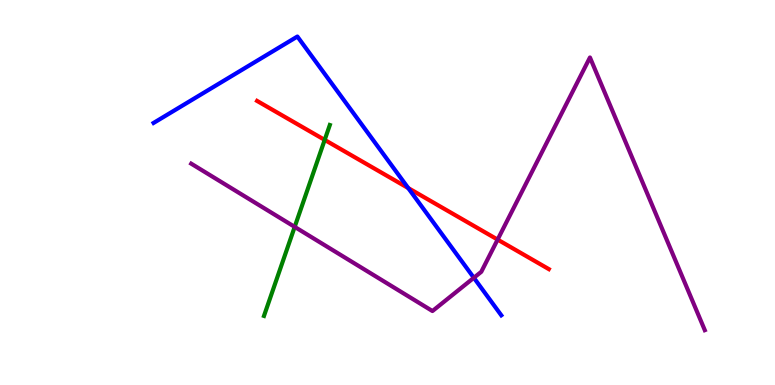[{'lines': ['blue', 'red'], 'intersections': [{'x': 5.27, 'y': 5.12}]}, {'lines': ['green', 'red'], 'intersections': [{'x': 4.19, 'y': 6.37}]}, {'lines': ['purple', 'red'], 'intersections': [{'x': 6.42, 'y': 3.78}]}, {'lines': ['blue', 'green'], 'intersections': []}, {'lines': ['blue', 'purple'], 'intersections': [{'x': 6.11, 'y': 2.78}]}, {'lines': ['green', 'purple'], 'intersections': [{'x': 3.8, 'y': 4.11}]}]